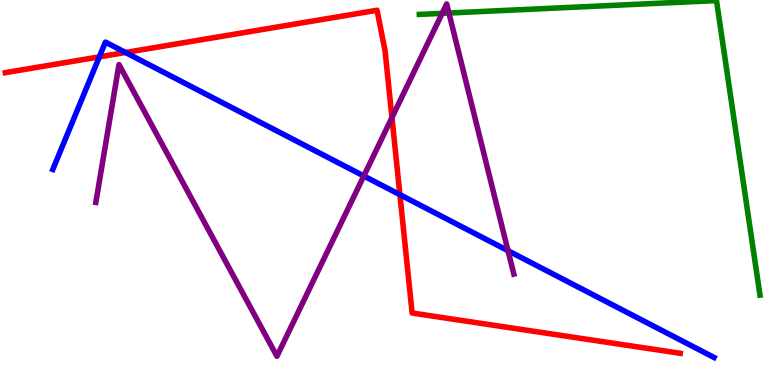[{'lines': ['blue', 'red'], 'intersections': [{'x': 1.28, 'y': 8.52}, {'x': 1.62, 'y': 8.64}, {'x': 5.16, 'y': 4.94}]}, {'lines': ['green', 'red'], 'intersections': []}, {'lines': ['purple', 'red'], 'intersections': [{'x': 5.06, 'y': 6.95}]}, {'lines': ['blue', 'green'], 'intersections': []}, {'lines': ['blue', 'purple'], 'intersections': [{'x': 4.69, 'y': 5.43}, {'x': 6.55, 'y': 3.49}]}, {'lines': ['green', 'purple'], 'intersections': [{'x': 5.71, 'y': 9.65}, {'x': 5.79, 'y': 9.66}]}]